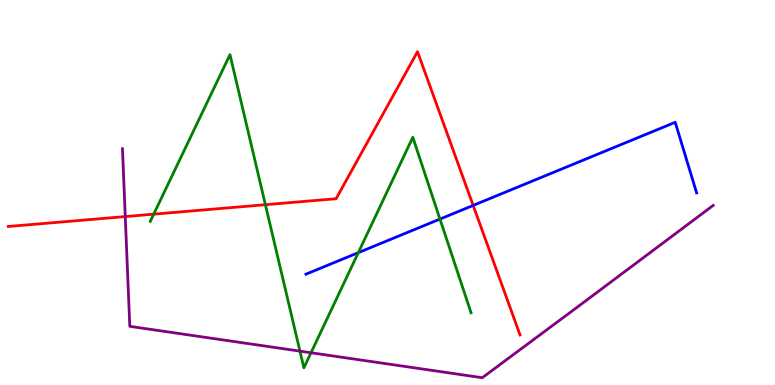[{'lines': ['blue', 'red'], 'intersections': [{'x': 6.11, 'y': 4.66}]}, {'lines': ['green', 'red'], 'intersections': [{'x': 1.98, 'y': 4.44}, {'x': 3.42, 'y': 4.68}]}, {'lines': ['purple', 'red'], 'intersections': [{'x': 1.62, 'y': 4.37}]}, {'lines': ['blue', 'green'], 'intersections': [{'x': 4.62, 'y': 3.44}, {'x': 5.68, 'y': 4.31}]}, {'lines': ['blue', 'purple'], 'intersections': []}, {'lines': ['green', 'purple'], 'intersections': [{'x': 3.87, 'y': 0.879}, {'x': 4.01, 'y': 0.838}]}]